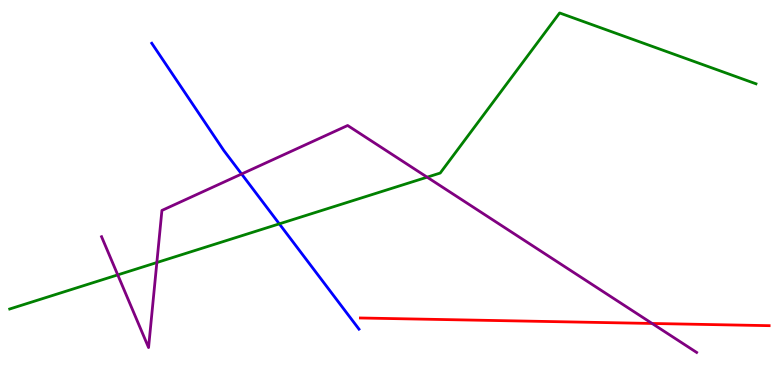[{'lines': ['blue', 'red'], 'intersections': []}, {'lines': ['green', 'red'], 'intersections': []}, {'lines': ['purple', 'red'], 'intersections': [{'x': 8.41, 'y': 1.6}]}, {'lines': ['blue', 'green'], 'intersections': [{'x': 3.6, 'y': 4.19}]}, {'lines': ['blue', 'purple'], 'intersections': [{'x': 3.12, 'y': 5.48}]}, {'lines': ['green', 'purple'], 'intersections': [{'x': 1.52, 'y': 2.86}, {'x': 2.02, 'y': 3.18}, {'x': 5.51, 'y': 5.4}]}]